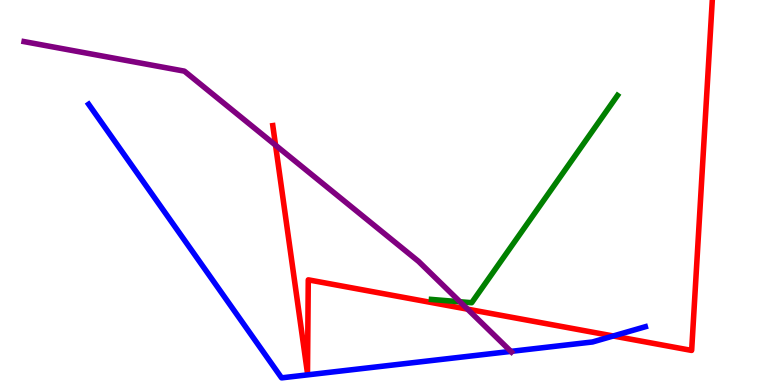[{'lines': ['blue', 'red'], 'intersections': [{'x': 7.91, 'y': 1.27}]}, {'lines': ['green', 'red'], 'intersections': []}, {'lines': ['purple', 'red'], 'intersections': [{'x': 3.56, 'y': 6.23}, {'x': 6.03, 'y': 1.97}]}, {'lines': ['blue', 'green'], 'intersections': []}, {'lines': ['blue', 'purple'], 'intersections': [{'x': 6.59, 'y': 0.873}]}, {'lines': ['green', 'purple'], 'intersections': [{'x': 5.94, 'y': 2.16}]}]